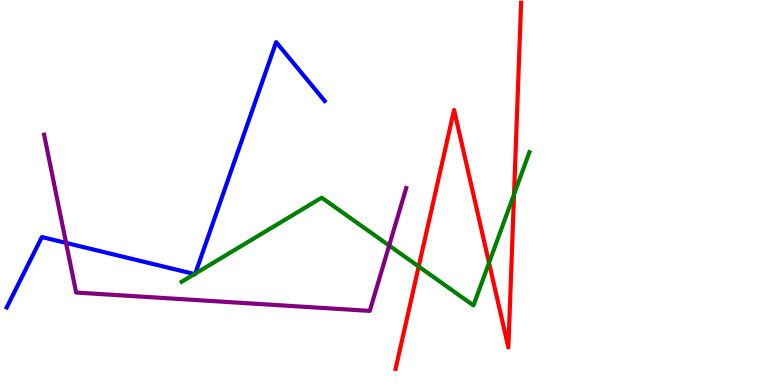[{'lines': ['blue', 'red'], 'intersections': []}, {'lines': ['green', 'red'], 'intersections': [{'x': 5.4, 'y': 3.08}, {'x': 6.31, 'y': 3.17}, {'x': 6.63, 'y': 4.95}]}, {'lines': ['purple', 'red'], 'intersections': []}, {'lines': ['blue', 'green'], 'intersections': [{'x': 2.51, 'y': 2.88}, {'x': 2.52, 'y': 2.89}]}, {'lines': ['blue', 'purple'], 'intersections': [{'x': 0.853, 'y': 3.69}]}, {'lines': ['green', 'purple'], 'intersections': [{'x': 5.02, 'y': 3.62}]}]